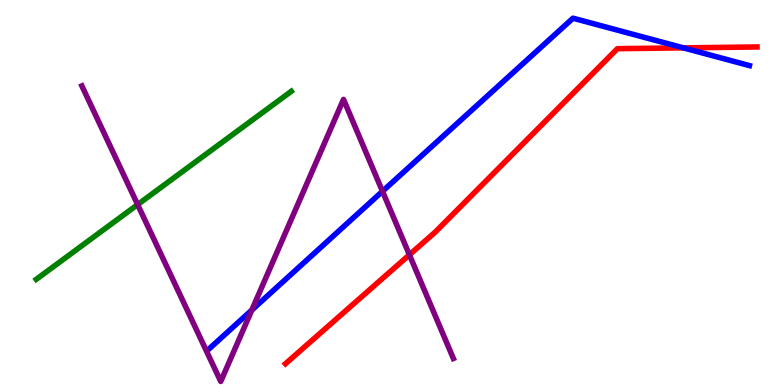[{'lines': ['blue', 'red'], 'intersections': [{'x': 8.82, 'y': 8.76}]}, {'lines': ['green', 'red'], 'intersections': []}, {'lines': ['purple', 'red'], 'intersections': [{'x': 5.28, 'y': 3.38}]}, {'lines': ['blue', 'green'], 'intersections': []}, {'lines': ['blue', 'purple'], 'intersections': [{'x': 3.25, 'y': 1.95}, {'x': 4.94, 'y': 5.03}]}, {'lines': ['green', 'purple'], 'intersections': [{'x': 1.78, 'y': 4.69}]}]